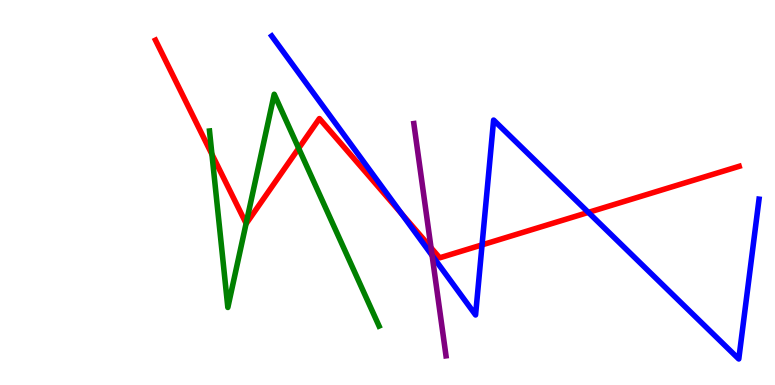[{'lines': ['blue', 'red'], 'intersections': [{'x': 5.18, 'y': 4.45}, {'x': 6.22, 'y': 3.64}, {'x': 7.59, 'y': 4.48}]}, {'lines': ['green', 'red'], 'intersections': [{'x': 2.73, 'y': 5.99}, {'x': 3.18, 'y': 4.2}, {'x': 3.85, 'y': 6.15}]}, {'lines': ['purple', 'red'], 'intersections': [{'x': 5.56, 'y': 3.56}]}, {'lines': ['blue', 'green'], 'intersections': []}, {'lines': ['blue', 'purple'], 'intersections': [{'x': 5.58, 'y': 3.36}]}, {'lines': ['green', 'purple'], 'intersections': []}]